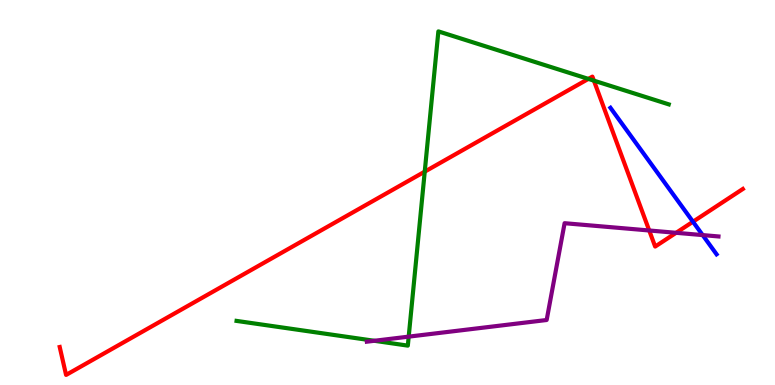[{'lines': ['blue', 'red'], 'intersections': [{'x': 8.94, 'y': 4.24}]}, {'lines': ['green', 'red'], 'intersections': [{'x': 5.48, 'y': 5.54}, {'x': 7.59, 'y': 7.95}, {'x': 7.66, 'y': 7.91}]}, {'lines': ['purple', 'red'], 'intersections': [{'x': 8.38, 'y': 4.01}, {'x': 8.72, 'y': 3.95}]}, {'lines': ['blue', 'green'], 'intersections': []}, {'lines': ['blue', 'purple'], 'intersections': [{'x': 9.07, 'y': 3.89}]}, {'lines': ['green', 'purple'], 'intersections': [{'x': 4.83, 'y': 1.15}, {'x': 5.27, 'y': 1.26}]}]